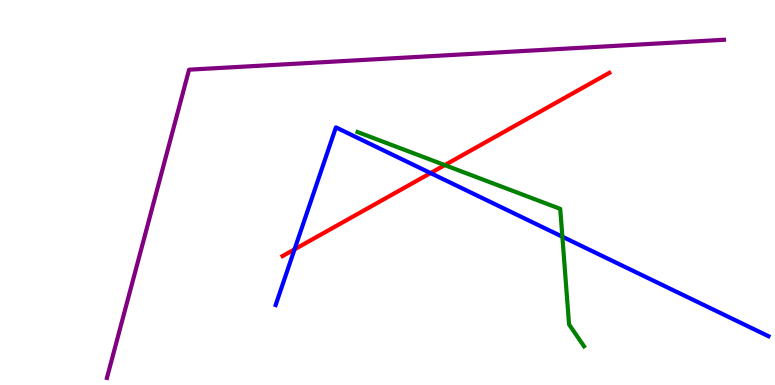[{'lines': ['blue', 'red'], 'intersections': [{'x': 3.8, 'y': 3.52}, {'x': 5.56, 'y': 5.5}]}, {'lines': ['green', 'red'], 'intersections': [{'x': 5.74, 'y': 5.71}]}, {'lines': ['purple', 'red'], 'intersections': []}, {'lines': ['blue', 'green'], 'intersections': [{'x': 7.26, 'y': 3.85}]}, {'lines': ['blue', 'purple'], 'intersections': []}, {'lines': ['green', 'purple'], 'intersections': []}]